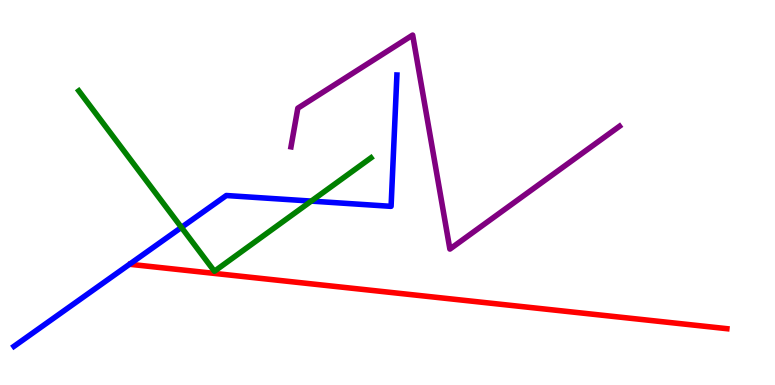[{'lines': ['blue', 'red'], 'intersections': []}, {'lines': ['green', 'red'], 'intersections': []}, {'lines': ['purple', 'red'], 'intersections': []}, {'lines': ['blue', 'green'], 'intersections': [{'x': 2.34, 'y': 4.09}, {'x': 4.02, 'y': 4.78}]}, {'lines': ['blue', 'purple'], 'intersections': []}, {'lines': ['green', 'purple'], 'intersections': []}]